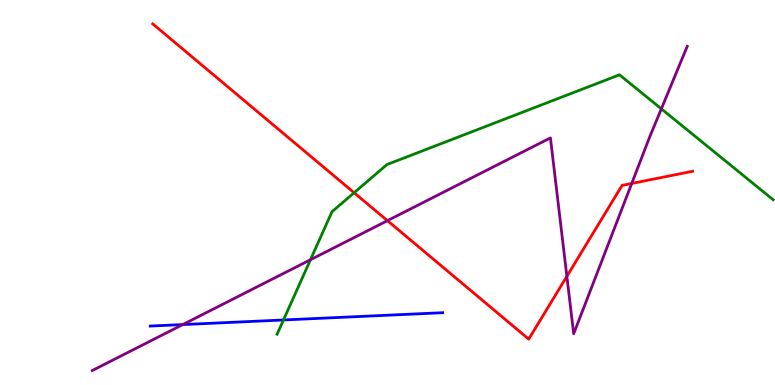[{'lines': ['blue', 'red'], 'intersections': []}, {'lines': ['green', 'red'], 'intersections': [{'x': 4.57, 'y': 4.99}]}, {'lines': ['purple', 'red'], 'intersections': [{'x': 5.0, 'y': 4.27}, {'x': 7.31, 'y': 2.82}, {'x': 8.15, 'y': 5.23}]}, {'lines': ['blue', 'green'], 'intersections': [{'x': 3.66, 'y': 1.69}]}, {'lines': ['blue', 'purple'], 'intersections': [{'x': 2.36, 'y': 1.57}]}, {'lines': ['green', 'purple'], 'intersections': [{'x': 4.01, 'y': 3.25}, {'x': 8.53, 'y': 7.17}]}]